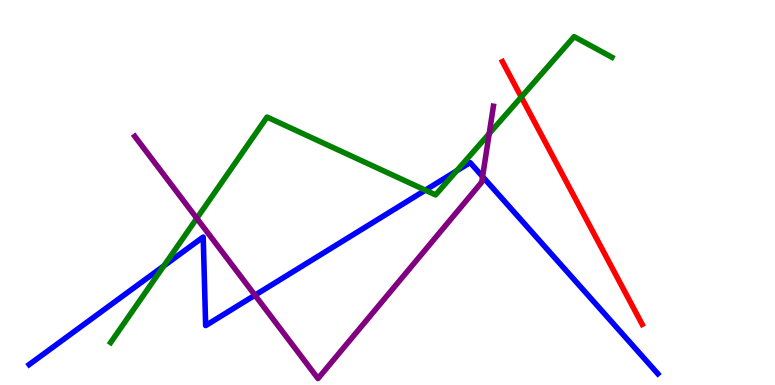[{'lines': ['blue', 'red'], 'intersections': []}, {'lines': ['green', 'red'], 'intersections': [{'x': 6.73, 'y': 7.48}]}, {'lines': ['purple', 'red'], 'intersections': []}, {'lines': ['blue', 'green'], 'intersections': [{'x': 2.11, 'y': 3.09}, {'x': 5.49, 'y': 5.06}, {'x': 5.89, 'y': 5.56}]}, {'lines': ['blue', 'purple'], 'intersections': [{'x': 3.29, 'y': 2.33}, {'x': 6.23, 'y': 5.41}]}, {'lines': ['green', 'purple'], 'intersections': [{'x': 2.54, 'y': 4.33}, {'x': 6.31, 'y': 6.53}]}]